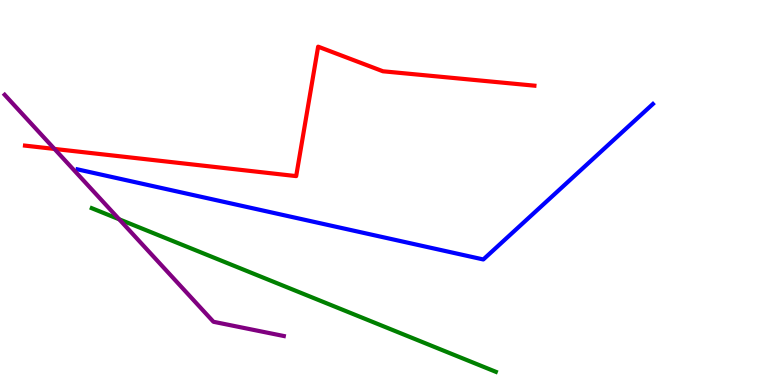[{'lines': ['blue', 'red'], 'intersections': []}, {'lines': ['green', 'red'], 'intersections': []}, {'lines': ['purple', 'red'], 'intersections': [{'x': 0.703, 'y': 6.13}]}, {'lines': ['blue', 'green'], 'intersections': []}, {'lines': ['blue', 'purple'], 'intersections': []}, {'lines': ['green', 'purple'], 'intersections': [{'x': 1.54, 'y': 4.3}]}]